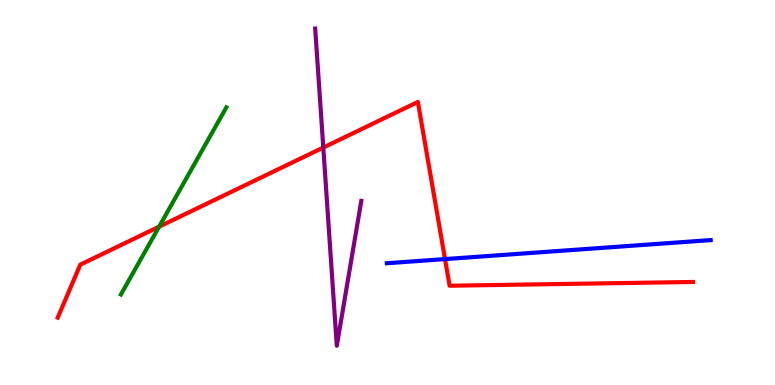[{'lines': ['blue', 'red'], 'intersections': [{'x': 5.74, 'y': 3.27}]}, {'lines': ['green', 'red'], 'intersections': [{'x': 2.05, 'y': 4.11}]}, {'lines': ['purple', 'red'], 'intersections': [{'x': 4.17, 'y': 6.17}]}, {'lines': ['blue', 'green'], 'intersections': []}, {'lines': ['blue', 'purple'], 'intersections': []}, {'lines': ['green', 'purple'], 'intersections': []}]